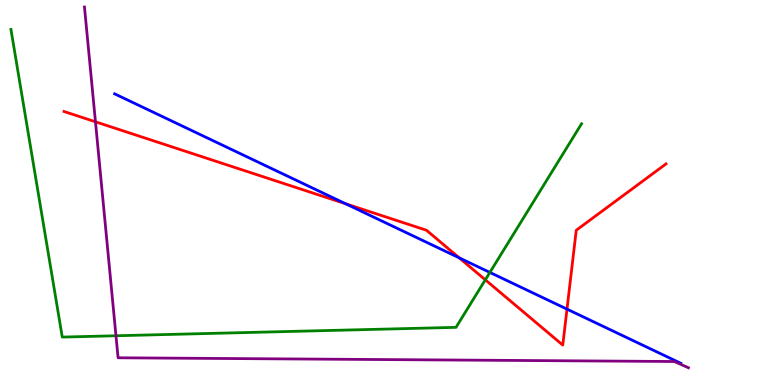[{'lines': ['blue', 'red'], 'intersections': [{'x': 4.46, 'y': 4.71}, {'x': 5.93, 'y': 3.3}, {'x': 7.32, 'y': 1.97}]}, {'lines': ['green', 'red'], 'intersections': [{'x': 6.26, 'y': 2.73}]}, {'lines': ['purple', 'red'], 'intersections': [{'x': 1.23, 'y': 6.84}]}, {'lines': ['blue', 'green'], 'intersections': [{'x': 6.32, 'y': 2.92}]}, {'lines': ['blue', 'purple'], 'intersections': []}, {'lines': ['green', 'purple'], 'intersections': [{'x': 1.5, 'y': 1.28}]}]